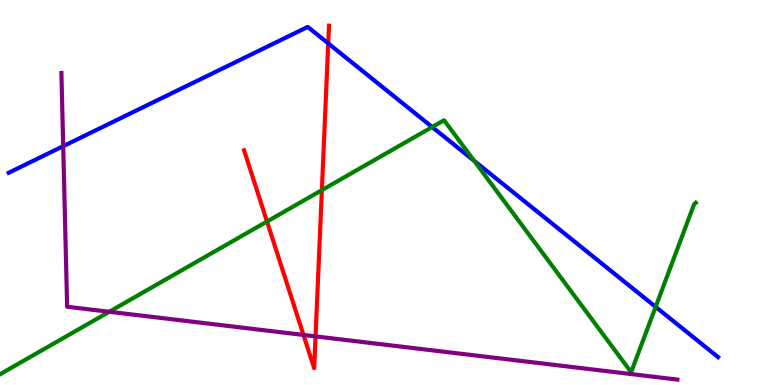[{'lines': ['blue', 'red'], 'intersections': [{'x': 4.24, 'y': 8.87}]}, {'lines': ['green', 'red'], 'intersections': [{'x': 3.45, 'y': 4.25}, {'x': 4.15, 'y': 5.06}]}, {'lines': ['purple', 'red'], 'intersections': [{'x': 3.92, 'y': 1.3}, {'x': 4.07, 'y': 1.26}]}, {'lines': ['blue', 'green'], 'intersections': [{'x': 5.58, 'y': 6.7}, {'x': 6.12, 'y': 5.82}, {'x': 8.46, 'y': 2.03}]}, {'lines': ['blue', 'purple'], 'intersections': [{'x': 0.816, 'y': 6.2}]}, {'lines': ['green', 'purple'], 'intersections': [{'x': 1.41, 'y': 1.9}]}]